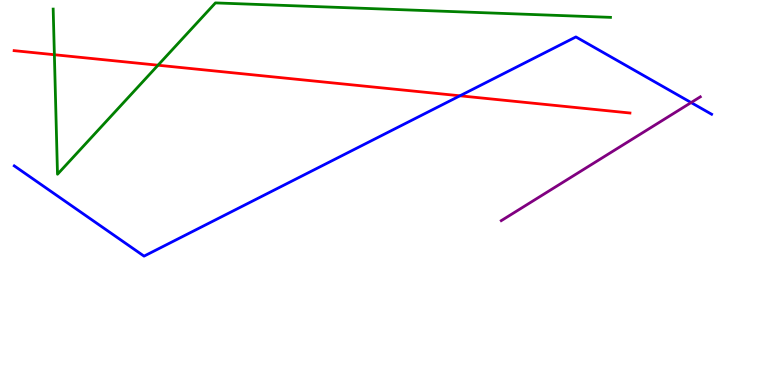[{'lines': ['blue', 'red'], 'intersections': [{'x': 5.93, 'y': 7.51}]}, {'lines': ['green', 'red'], 'intersections': [{'x': 0.702, 'y': 8.58}, {'x': 2.04, 'y': 8.31}]}, {'lines': ['purple', 'red'], 'intersections': []}, {'lines': ['blue', 'green'], 'intersections': []}, {'lines': ['blue', 'purple'], 'intersections': [{'x': 8.92, 'y': 7.34}]}, {'lines': ['green', 'purple'], 'intersections': []}]